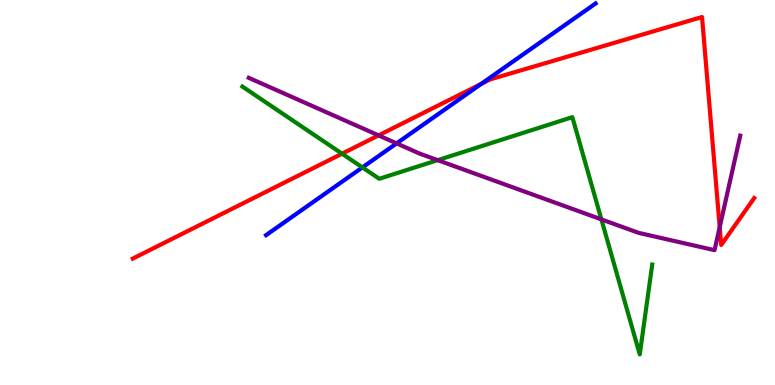[{'lines': ['blue', 'red'], 'intersections': [{'x': 6.21, 'y': 7.82}]}, {'lines': ['green', 'red'], 'intersections': [{'x': 4.41, 'y': 6.01}]}, {'lines': ['purple', 'red'], 'intersections': [{'x': 4.88, 'y': 6.48}, {'x': 9.29, 'y': 4.1}]}, {'lines': ['blue', 'green'], 'intersections': [{'x': 4.68, 'y': 5.65}]}, {'lines': ['blue', 'purple'], 'intersections': [{'x': 5.12, 'y': 6.28}]}, {'lines': ['green', 'purple'], 'intersections': [{'x': 5.65, 'y': 5.84}, {'x': 7.76, 'y': 4.3}]}]